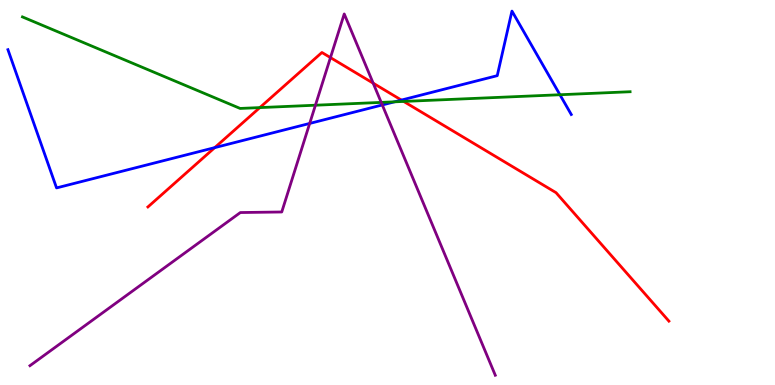[{'lines': ['blue', 'red'], 'intersections': [{'x': 2.77, 'y': 6.17}, {'x': 5.18, 'y': 7.4}]}, {'lines': ['green', 'red'], 'intersections': [{'x': 3.35, 'y': 7.21}, {'x': 5.21, 'y': 7.37}]}, {'lines': ['purple', 'red'], 'intersections': [{'x': 4.26, 'y': 8.5}, {'x': 4.82, 'y': 7.84}]}, {'lines': ['blue', 'green'], 'intersections': [{'x': 5.09, 'y': 7.36}, {'x': 7.22, 'y': 7.54}]}, {'lines': ['blue', 'purple'], 'intersections': [{'x': 4.0, 'y': 6.79}, {'x': 4.93, 'y': 7.27}]}, {'lines': ['green', 'purple'], 'intersections': [{'x': 4.07, 'y': 7.27}, {'x': 4.92, 'y': 7.34}]}]